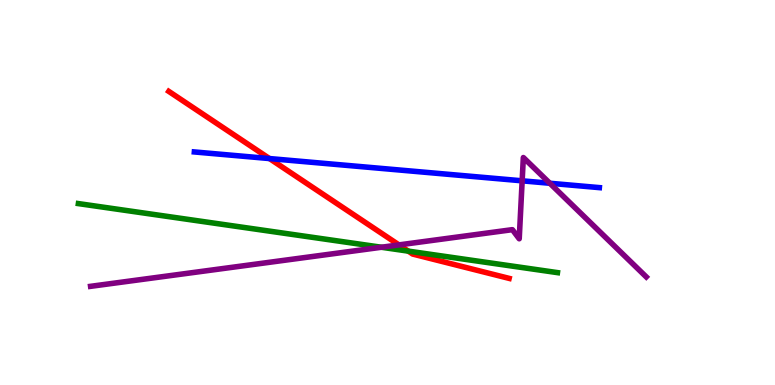[{'lines': ['blue', 'red'], 'intersections': [{'x': 3.48, 'y': 5.88}]}, {'lines': ['green', 'red'], 'intersections': [{'x': 5.27, 'y': 3.48}]}, {'lines': ['purple', 'red'], 'intersections': [{'x': 5.15, 'y': 3.64}]}, {'lines': ['blue', 'green'], 'intersections': []}, {'lines': ['blue', 'purple'], 'intersections': [{'x': 6.74, 'y': 5.3}, {'x': 7.09, 'y': 5.24}]}, {'lines': ['green', 'purple'], 'intersections': [{'x': 4.92, 'y': 3.58}]}]